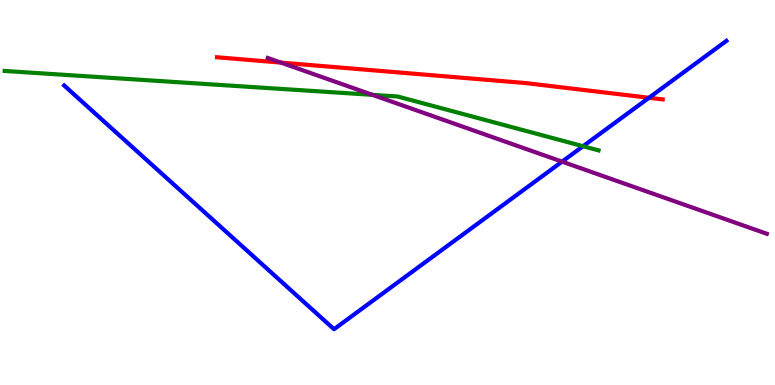[{'lines': ['blue', 'red'], 'intersections': [{'x': 8.37, 'y': 7.46}]}, {'lines': ['green', 'red'], 'intersections': []}, {'lines': ['purple', 'red'], 'intersections': [{'x': 3.62, 'y': 8.37}]}, {'lines': ['blue', 'green'], 'intersections': [{'x': 7.52, 'y': 6.2}]}, {'lines': ['blue', 'purple'], 'intersections': [{'x': 7.25, 'y': 5.8}]}, {'lines': ['green', 'purple'], 'intersections': [{'x': 4.81, 'y': 7.54}]}]